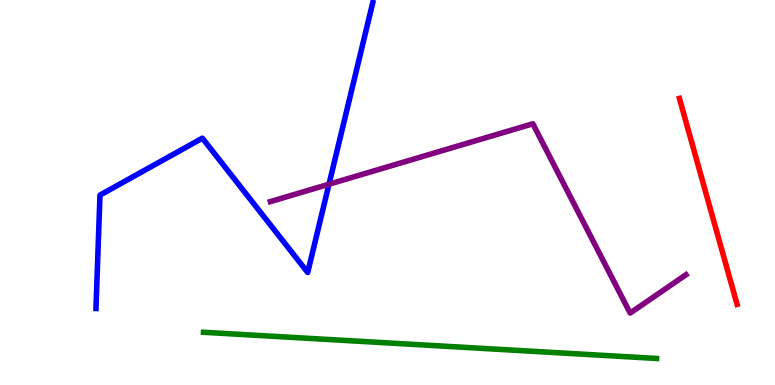[{'lines': ['blue', 'red'], 'intersections': []}, {'lines': ['green', 'red'], 'intersections': []}, {'lines': ['purple', 'red'], 'intersections': []}, {'lines': ['blue', 'green'], 'intersections': []}, {'lines': ['blue', 'purple'], 'intersections': [{'x': 4.24, 'y': 5.21}]}, {'lines': ['green', 'purple'], 'intersections': []}]